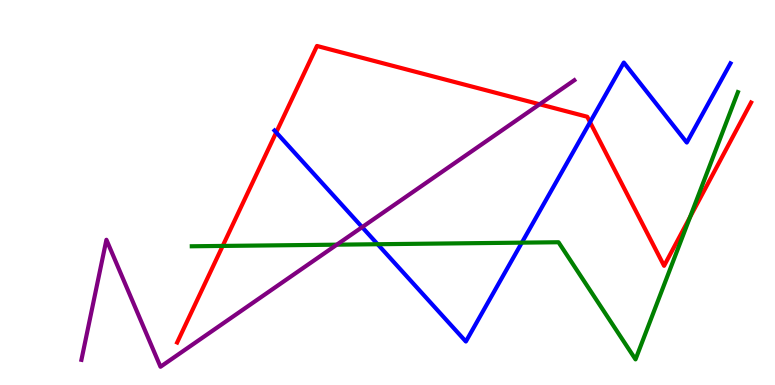[{'lines': ['blue', 'red'], 'intersections': [{'x': 3.56, 'y': 6.56}, {'x': 7.61, 'y': 6.83}]}, {'lines': ['green', 'red'], 'intersections': [{'x': 2.87, 'y': 3.61}, {'x': 8.9, 'y': 4.36}]}, {'lines': ['purple', 'red'], 'intersections': [{'x': 6.96, 'y': 7.29}]}, {'lines': ['blue', 'green'], 'intersections': [{'x': 4.87, 'y': 3.66}, {'x': 6.73, 'y': 3.7}]}, {'lines': ['blue', 'purple'], 'intersections': [{'x': 4.67, 'y': 4.1}]}, {'lines': ['green', 'purple'], 'intersections': [{'x': 4.35, 'y': 3.64}]}]